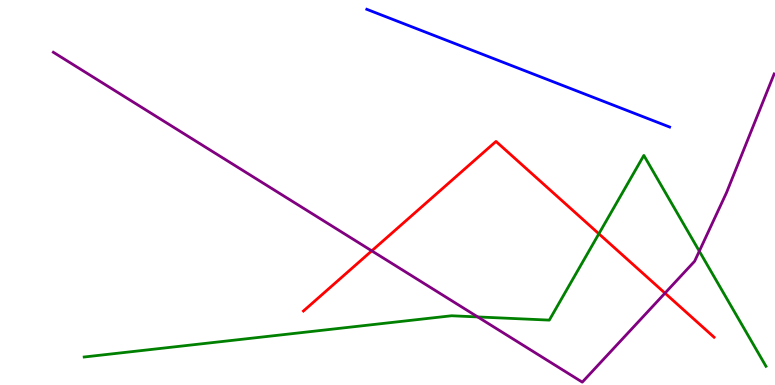[{'lines': ['blue', 'red'], 'intersections': []}, {'lines': ['green', 'red'], 'intersections': [{'x': 7.73, 'y': 3.93}]}, {'lines': ['purple', 'red'], 'intersections': [{'x': 4.8, 'y': 3.48}, {'x': 8.58, 'y': 2.39}]}, {'lines': ['blue', 'green'], 'intersections': []}, {'lines': ['blue', 'purple'], 'intersections': []}, {'lines': ['green', 'purple'], 'intersections': [{'x': 6.16, 'y': 1.77}, {'x': 9.02, 'y': 3.48}]}]